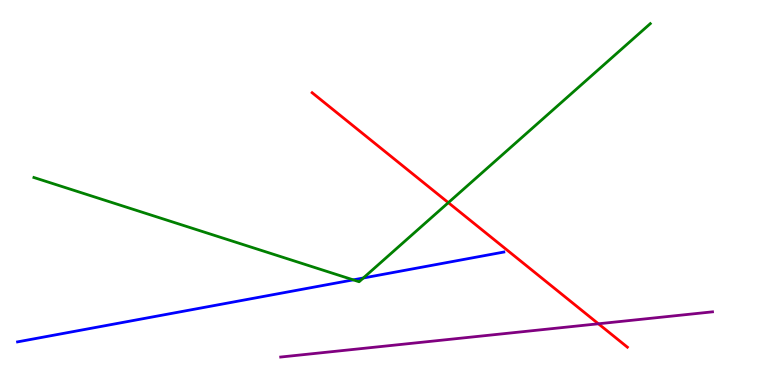[{'lines': ['blue', 'red'], 'intersections': []}, {'lines': ['green', 'red'], 'intersections': [{'x': 5.78, 'y': 4.74}]}, {'lines': ['purple', 'red'], 'intersections': [{'x': 7.72, 'y': 1.59}]}, {'lines': ['blue', 'green'], 'intersections': [{'x': 4.56, 'y': 2.73}, {'x': 4.69, 'y': 2.78}]}, {'lines': ['blue', 'purple'], 'intersections': []}, {'lines': ['green', 'purple'], 'intersections': []}]